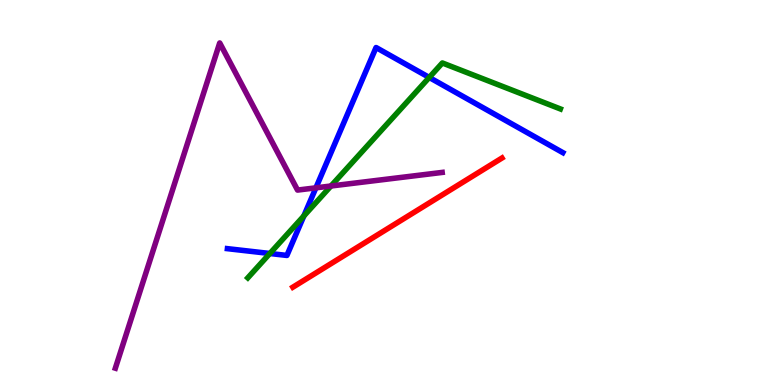[{'lines': ['blue', 'red'], 'intersections': []}, {'lines': ['green', 'red'], 'intersections': []}, {'lines': ['purple', 'red'], 'intersections': []}, {'lines': ['blue', 'green'], 'intersections': [{'x': 3.48, 'y': 3.42}, {'x': 3.92, 'y': 4.39}, {'x': 5.54, 'y': 7.99}]}, {'lines': ['blue', 'purple'], 'intersections': [{'x': 4.08, 'y': 5.12}]}, {'lines': ['green', 'purple'], 'intersections': [{'x': 4.27, 'y': 5.17}]}]